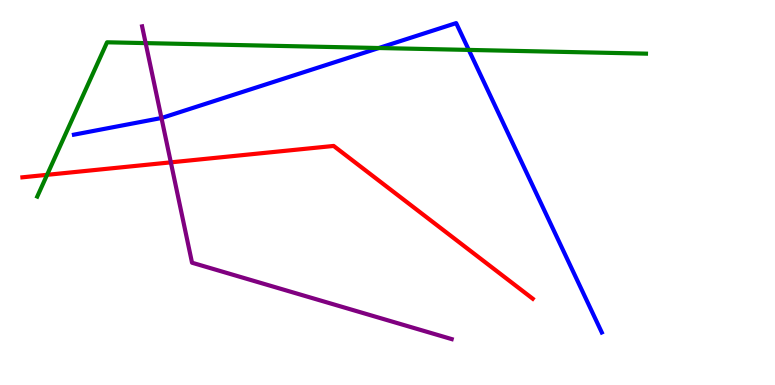[{'lines': ['blue', 'red'], 'intersections': []}, {'lines': ['green', 'red'], 'intersections': [{'x': 0.608, 'y': 5.46}]}, {'lines': ['purple', 'red'], 'intersections': [{'x': 2.2, 'y': 5.78}]}, {'lines': ['blue', 'green'], 'intersections': [{'x': 4.89, 'y': 8.75}, {'x': 6.05, 'y': 8.7}]}, {'lines': ['blue', 'purple'], 'intersections': [{'x': 2.08, 'y': 6.94}]}, {'lines': ['green', 'purple'], 'intersections': [{'x': 1.88, 'y': 8.88}]}]